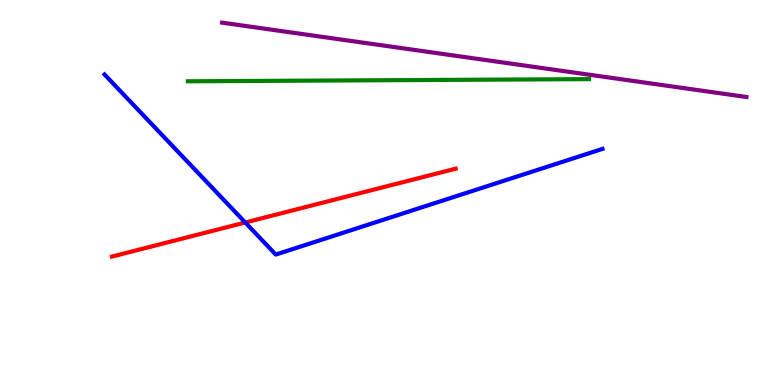[{'lines': ['blue', 'red'], 'intersections': [{'x': 3.16, 'y': 4.22}]}, {'lines': ['green', 'red'], 'intersections': []}, {'lines': ['purple', 'red'], 'intersections': []}, {'lines': ['blue', 'green'], 'intersections': []}, {'lines': ['blue', 'purple'], 'intersections': []}, {'lines': ['green', 'purple'], 'intersections': []}]